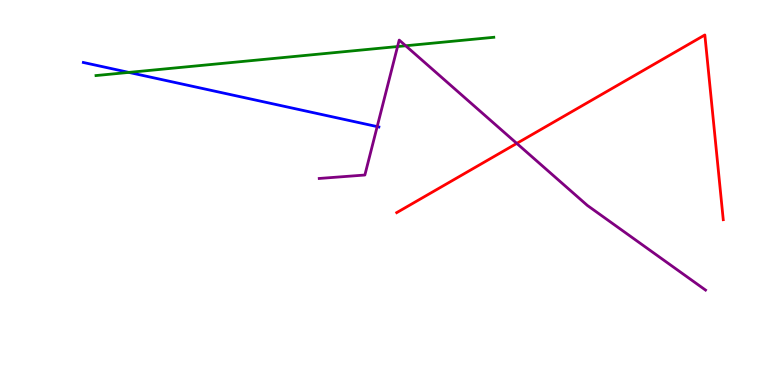[{'lines': ['blue', 'red'], 'intersections': []}, {'lines': ['green', 'red'], 'intersections': []}, {'lines': ['purple', 'red'], 'intersections': [{'x': 6.67, 'y': 6.28}]}, {'lines': ['blue', 'green'], 'intersections': [{'x': 1.66, 'y': 8.12}]}, {'lines': ['blue', 'purple'], 'intersections': [{'x': 4.87, 'y': 6.71}]}, {'lines': ['green', 'purple'], 'intersections': [{'x': 5.13, 'y': 8.79}, {'x': 5.23, 'y': 8.81}]}]